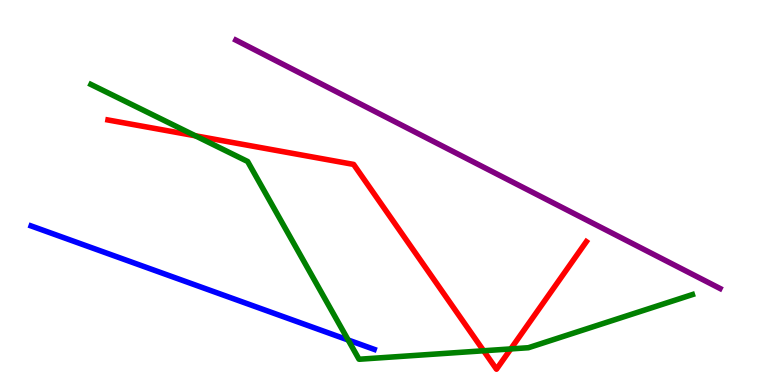[{'lines': ['blue', 'red'], 'intersections': []}, {'lines': ['green', 'red'], 'intersections': [{'x': 2.52, 'y': 6.47}, {'x': 6.24, 'y': 0.889}, {'x': 6.59, 'y': 0.937}]}, {'lines': ['purple', 'red'], 'intersections': []}, {'lines': ['blue', 'green'], 'intersections': [{'x': 4.49, 'y': 1.17}]}, {'lines': ['blue', 'purple'], 'intersections': []}, {'lines': ['green', 'purple'], 'intersections': []}]